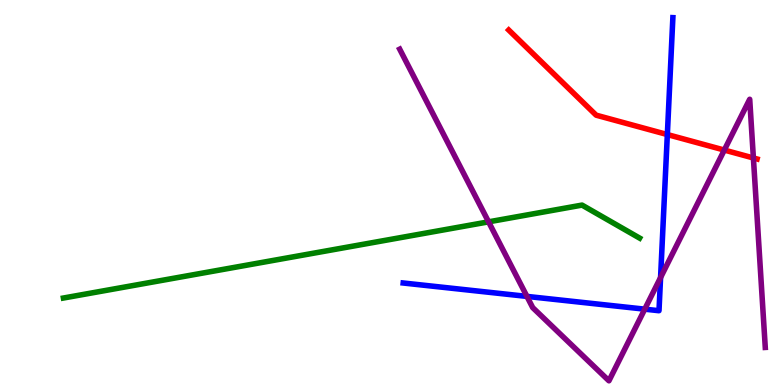[{'lines': ['blue', 'red'], 'intersections': [{'x': 8.61, 'y': 6.51}]}, {'lines': ['green', 'red'], 'intersections': []}, {'lines': ['purple', 'red'], 'intersections': [{'x': 9.35, 'y': 6.1}, {'x': 9.72, 'y': 5.9}]}, {'lines': ['blue', 'green'], 'intersections': []}, {'lines': ['blue', 'purple'], 'intersections': [{'x': 6.8, 'y': 2.3}, {'x': 8.32, 'y': 1.97}, {'x': 8.52, 'y': 2.79}]}, {'lines': ['green', 'purple'], 'intersections': [{'x': 6.3, 'y': 4.24}]}]